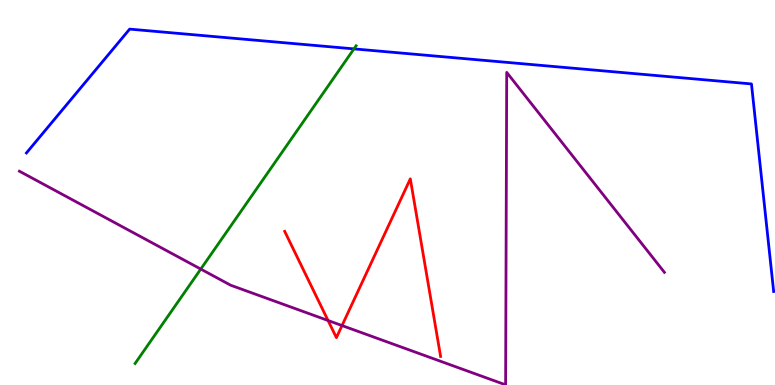[{'lines': ['blue', 'red'], 'intersections': []}, {'lines': ['green', 'red'], 'intersections': []}, {'lines': ['purple', 'red'], 'intersections': [{'x': 4.23, 'y': 1.68}, {'x': 4.41, 'y': 1.54}]}, {'lines': ['blue', 'green'], 'intersections': [{'x': 4.57, 'y': 8.73}]}, {'lines': ['blue', 'purple'], 'intersections': []}, {'lines': ['green', 'purple'], 'intersections': [{'x': 2.59, 'y': 3.01}]}]